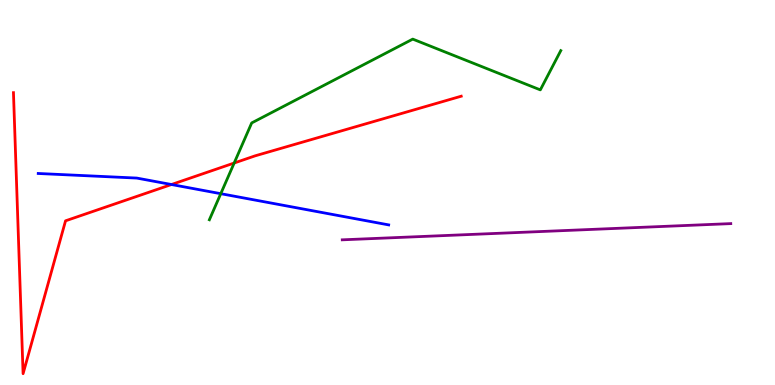[{'lines': ['blue', 'red'], 'intersections': [{'x': 2.21, 'y': 5.21}]}, {'lines': ['green', 'red'], 'intersections': [{'x': 3.02, 'y': 5.77}]}, {'lines': ['purple', 'red'], 'intersections': []}, {'lines': ['blue', 'green'], 'intersections': [{'x': 2.85, 'y': 4.97}]}, {'lines': ['blue', 'purple'], 'intersections': []}, {'lines': ['green', 'purple'], 'intersections': []}]